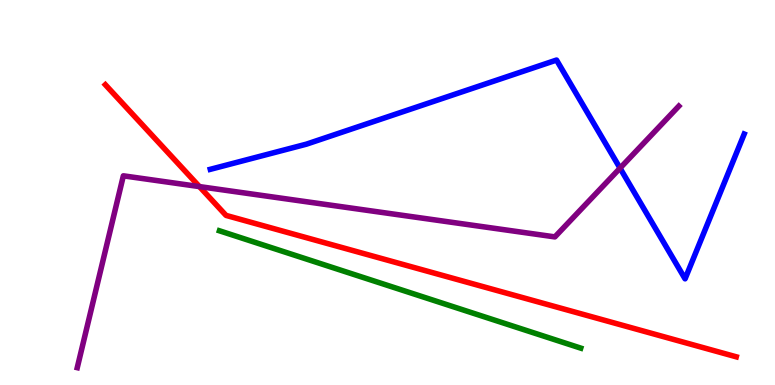[{'lines': ['blue', 'red'], 'intersections': []}, {'lines': ['green', 'red'], 'intersections': []}, {'lines': ['purple', 'red'], 'intersections': [{'x': 2.57, 'y': 5.15}]}, {'lines': ['blue', 'green'], 'intersections': []}, {'lines': ['blue', 'purple'], 'intersections': [{'x': 8.0, 'y': 5.63}]}, {'lines': ['green', 'purple'], 'intersections': []}]